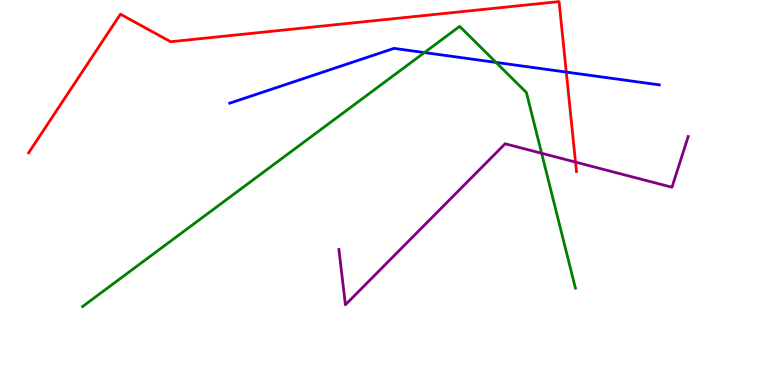[{'lines': ['blue', 'red'], 'intersections': [{'x': 7.31, 'y': 8.13}]}, {'lines': ['green', 'red'], 'intersections': []}, {'lines': ['purple', 'red'], 'intersections': [{'x': 7.43, 'y': 5.79}]}, {'lines': ['blue', 'green'], 'intersections': [{'x': 5.48, 'y': 8.63}, {'x': 6.4, 'y': 8.38}]}, {'lines': ['blue', 'purple'], 'intersections': []}, {'lines': ['green', 'purple'], 'intersections': [{'x': 6.99, 'y': 6.02}]}]